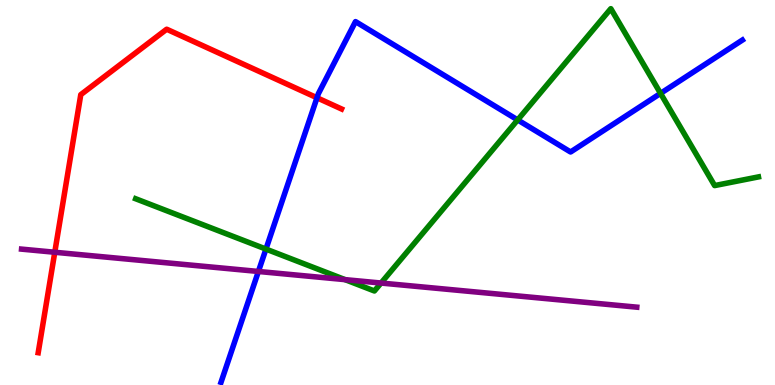[{'lines': ['blue', 'red'], 'intersections': [{'x': 4.09, 'y': 7.46}]}, {'lines': ['green', 'red'], 'intersections': []}, {'lines': ['purple', 'red'], 'intersections': [{'x': 0.707, 'y': 3.45}]}, {'lines': ['blue', 'green'], 'intersections': [{'x': 3.43, 'y': 3.53}, {'x': 6.68, 'y': 6.89}, {'x': 8.52, 'y': 7.57}]}, {'lines': ['blue', 'purple'], 'intersections': [{'x': 3.33, 'y': 2.95}]}, {'lines': ['green', 'purple'], 'intersections': [{'x': 4.45, 'y': 2.74}, {'x': 4.92, 'y': 2.65}]}]